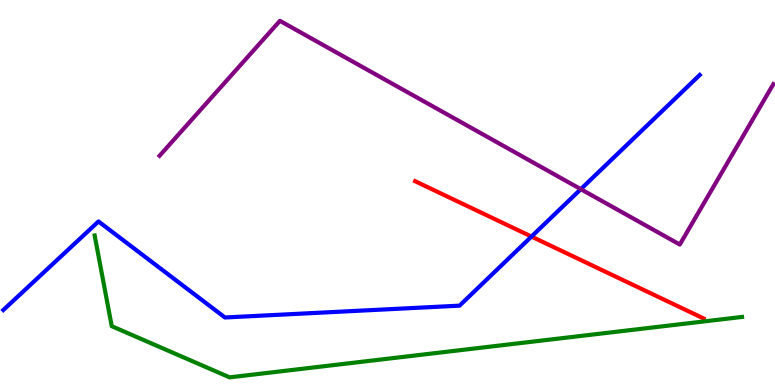[{'lines': ['blue', 'red'], 'intersections': [{'x': 6.86, 'y': 3.86}]}, {'lines': ['green', 'red'], 'intersections': []}, {'lines': ['purple', 'red'], 'intersections': []}, {'lines': ['blue', 'green'], 'intersections': []}, {'lines': ['blue', 'purple'], 'intersections': [{'x': 7.49, 'y': 5.09}]}, {'lines': ['green', 'purple'], 'intersections': []}]